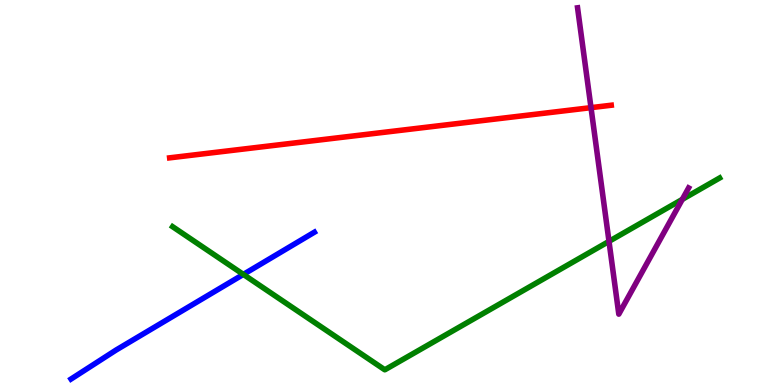[{'lines': ['blue', 'red'], 'intersections': []}, {'lines': ['green', 'red'], 'intersections': []}, {'lines': ['purple', 'red'], 'intersections': [{'x': 7.63, 'y': 7.2}]}, {'lines': ['blue', 'green'], 'intersections': [{'x': 3.14, 'y': 2.87}]}, {'lines': ['blue', 'purple'], 'intersections': []}, {'lines': ['green', 'purple'], 'intersections': [{'x': 7.86, 'y': 3.73}, {'x': 8.8, 'y': 4.82}]}]